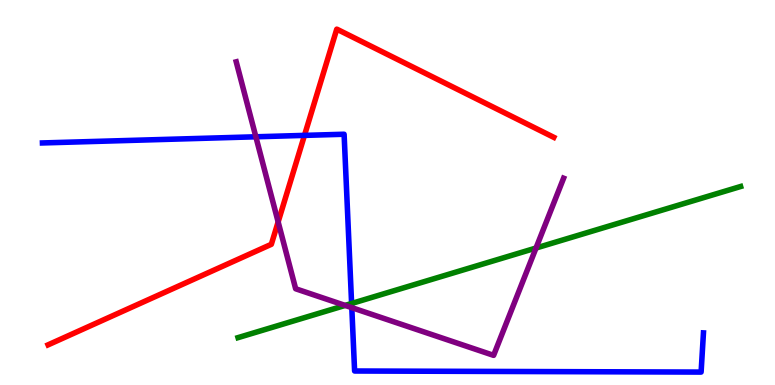[{'lines': ['blue', 'red'], 'intersections': [{'x': 3.93, 'y': 6.48}]}, {'lines': ['green', 'red'], 'intersections': []}, {'lines': ['purple', 'red'], 'intersections': [{'x': 3.59, 'y': 4.24}]}, {'lines': ['blue', 'green'], 'intersections': [{'x': 4.54, 'y': 2.12}]}, {'lines': ['blue', 'purple'], 'intersections': [{'x': 3.3, 'y': 6.45}, {'x': 4.54, 'y': 2.01}]}, {'lines': ['green', 'purple'], 'intersections': [{'x': 4.45, 'y': 2.07}, {'x': 6.92, 'y': 3.56}]}]